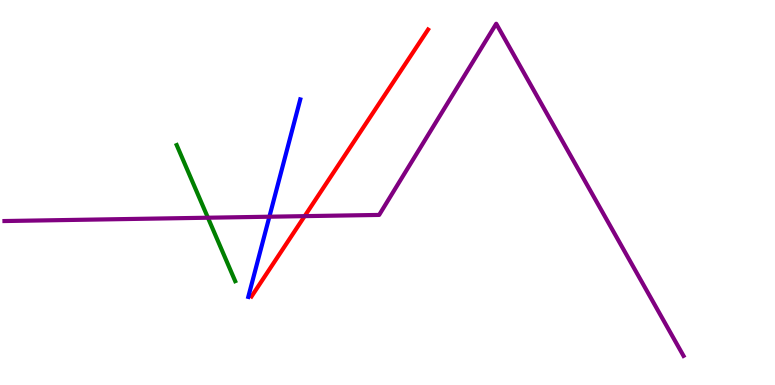[{'lines': ['blue', 'red'], 'intersections': []}, {'lines': ['green', 'red'], 'intersections': []}, {'lines': ['purple', 'red'], 'intersections': [{'x': 3.93, 'y': 4.39}]}, {'lines': ['blue', 'green'], 'intersections': []}, {'lines': ['blue', 'purple'], 'intersections': [{'x': 3.48, 'y': 4.37}]}, {'lines': ['green', 'purple'], 'intersections': [{'x': 2.68, 'y': 4.35}]}]